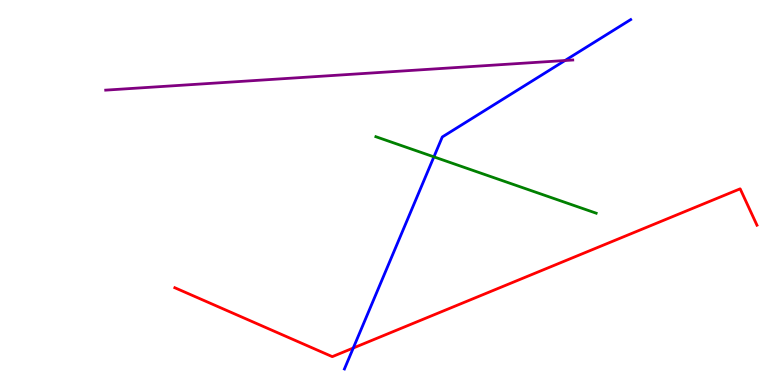[{'lines': ['blue', 'red'], 'intersections': [{'x': 4.56, 'y': 0.961}]}, {'lines': ['green', 'red'], 'intersections': []}, {'lines': ['purple', 'red'], 'intersections': []}, {'lines': ['blue', 'green'], 'intersections': [{'x': 5.6, 'y': 5.93}]}, {'lines': ['blue', 'purple'], 'intersections': [{'x': 7.29, 'y': 8.43}]}, {'lines': ['green', 'purple'], 'intersections': []}]